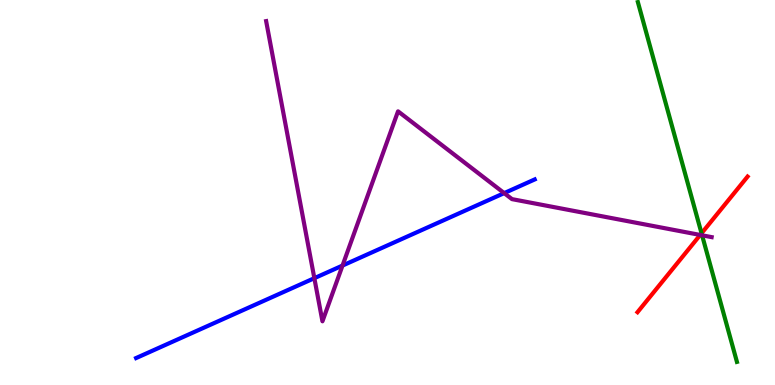[{'lines': ['blue', 'red'], 'intersections': []}, {'lines': ['green', 'red'], 'intersections': [{'x': 9.05, 'y': 3.94}]}, {'lines': ['purple', 'red'], 'intersections': [{'x': 9.03, 'y': 3.9}]}, {'lines': ['blue', 'green'], 'intersections': []}, {'lines': ['blue', 'purple'], 'intersections': [{'x': 4.06, 'y': 2.77}, {'x': 4.42, 'y': 3.1}, {'x': 6.51, 'y': 4.98}]}, {'lines': ['green', 'purple'], 'intersections': [{'x': 9.06, 'y': 3.89}]}]